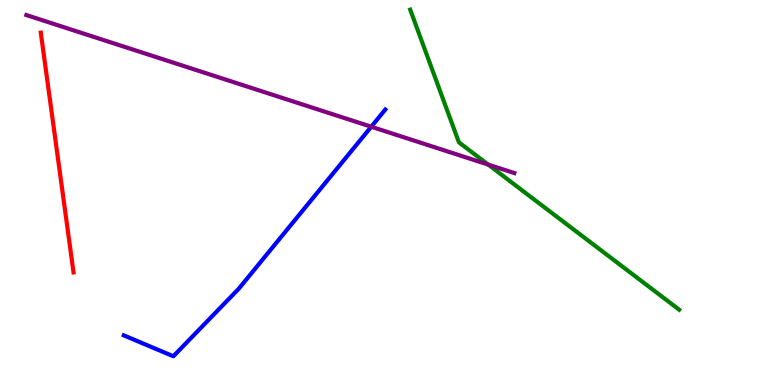[{'lines': ['blue', 'red'], 'intersections': []}, {'lines': ['green', 'red'], 'intersections': []}, {'lines': ['purple', 'red'], 'intersections': []}, {'lines': ['blue', 'green'], 'intersections': []}, {'lines': ['blue', 'purple'], 'intersections': [{'x': 4.79, 'y': 6.71}]}, {'lines': ['green', 'purple'], 'intersections': [{'x': 6.3, 'y': 5.73}]}]